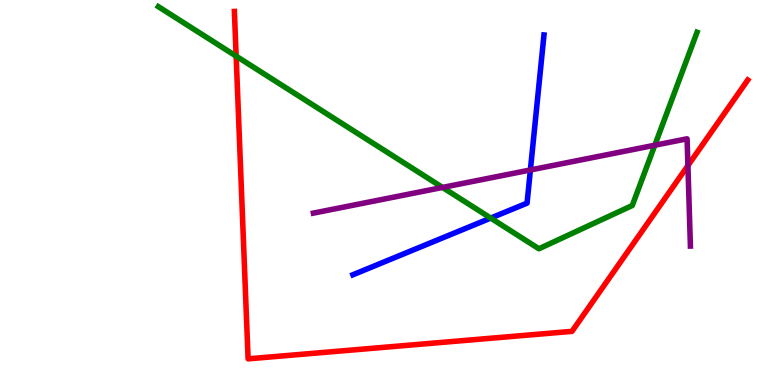[{'lines': ['blue', 'red'], 'intersections': []}, {'lines': ['green', 'red'], 'intersections': [{'x': 3.05, 'y': 8.54}]}, {'lines': ['purple', 'red'], 'intersections': [{'x': 8.88, 'y': 5.7}]}, {'lines': ['blue', 'green'], 'intersections': [{'x': 6.33, 'y': 4.34}]}, {'lines': ['blue', 'purple'], 'intersections': [{'x': 6.84, 'y': 5.59}]}, {'lines': ['green', 'purple'], 'intersections': [{'x': 5.71, 'y': 5.13}, {'x': 8.45, 'y': 6.23}]}]